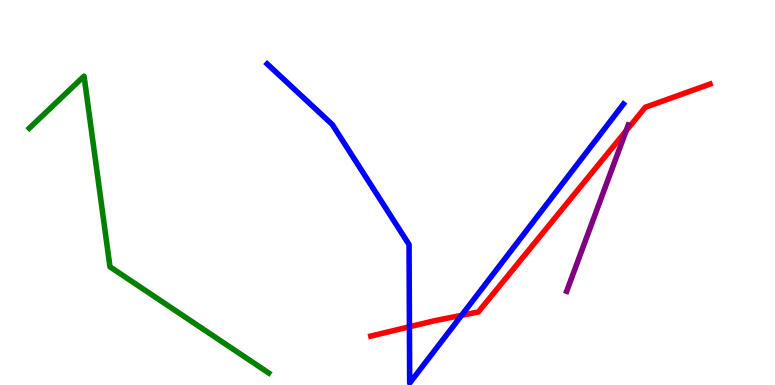[{'lines': ['blue', 'red'], 'intersections': [{'x': 5.28, 'y': 1.51}, {'x': 5.96, 'y': 1.81}]}, {'lines': ['green', 'red'], 'intersections': []}, {'lines': ['purple', 'red'], 'intersections': [{'x': 8.08, 'y': 6.6}]}, {'lines': ['blue', 'green'], 'intersections': []}, {'lines': ['blue', 'purple'], 'intersections': []}, {'lines': ['green', 'purple'], 'intersections': []}]